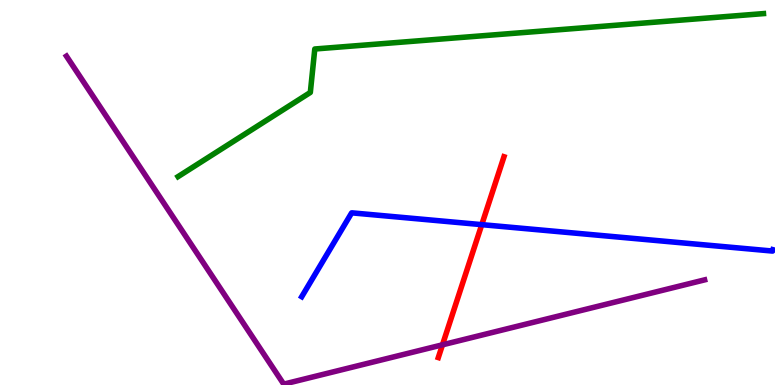[{'lines': ['blue', 'red'], 'intersections': [{'x': 6.22, 'y': 4.16}]}, {'lines': ['green', 'red'], 'intersections': []}, {'lines': ['purple', 'red'], 'intersections': [{'x': 5.71, 'y': 1.04}]}, {'lines': ['blue', 'green'], 'intersections': []}, {'lines': ['blue', 'purple'], 'intersections': []}, {'lines': ['green', 'purple'], 'intersections': []}]